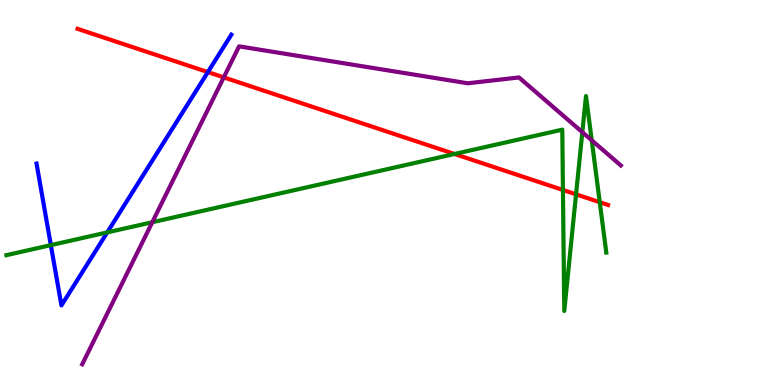[{'lines': ['blue', 'red'], 'intersections': [{'x': 2.68, 'y': 8.13}]}, {'lines': ['green', 'red'], 'intersections': [{'x': 5.86, 'y': 6.0}, {'x': 7.26, 'y': 5.07}, {'x': 7.43, 'y': 4.95}, {'x': 7.74, 'y': 4.75}]}, {'lines': ['purple', 'red'], 'intersections': [{'x': 2.89, 'y': 7.99}]}, {'lines': ['blue', 'green'], 'intersections': [{'x': 0.656, 'y': 3.63}, {'x': 1.38, 'y': 3.96}]}, {'lines': ['blue', 'purple'], 'intersections': []}, {'lines': ['green', 'purple'], 'intersections': [{'x': 1.97, 'y': 4.23}, {'x': 7.51, 'y': 6.57}, {'x': 7.64, 'y': 6.36}]}]